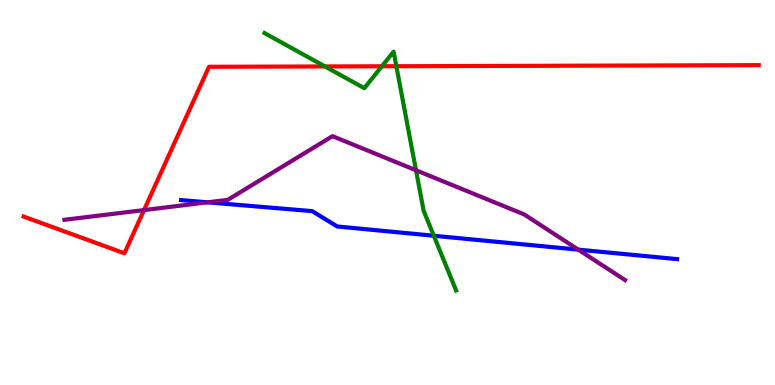[{'lines': ['blue', 'red'], 'intersections': []}, {'lines': ['green', 'red'], 'intersections': [{'x': 4.19, 'y': 8.27}, {'x': 4.93, 'y': 8.28}, {'x': 5.11, 'y': 8.28}]}, {'lines': ['purple', 'red'], 'intersections': [{'x': 1.86, 'y': 4.54}]}, {'lines': ['blue', 'green'], 'intersections': [{'x': 5.6, 'y': 3.88}]}, {'lines': ['blue', 'purple'], 'intersections': [{'x': 2.68, 'y': 4.74}, {'x': 7.46, 'y': 3.52}]}, {'lines': ['green', 'purple'], 'intersections': [{'x': 5.37, 'y': 5.58}]}]